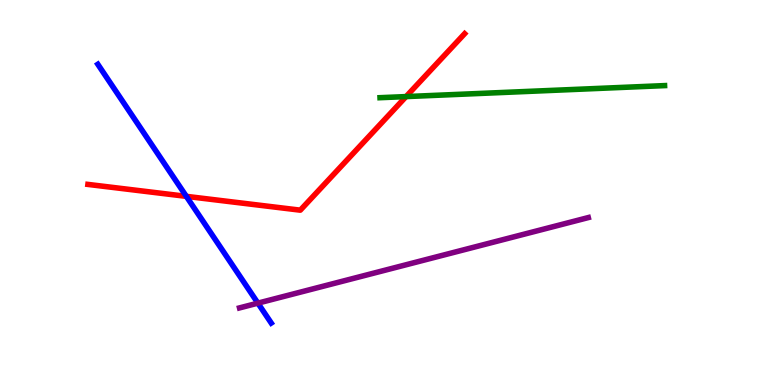[{'lines': ['blue', 'red'], 'intersections': [{'x': 2.4, 'y': 4.9}]}, {'lines': ['green', 'red'], 'intersections': [{'x': 5.24, 'y': 7.49}]}, {'lines': ['purple', 'red'], 'intersections': []}, {'lines': ['blue', 'green'], 'intersections': []}, {'lines': ['blue', 'purple'], 'intersections': [{'x': 3.33, 'y': 2.13}]}, {'lines': ['green', 'purple'], 'intersections': []}]